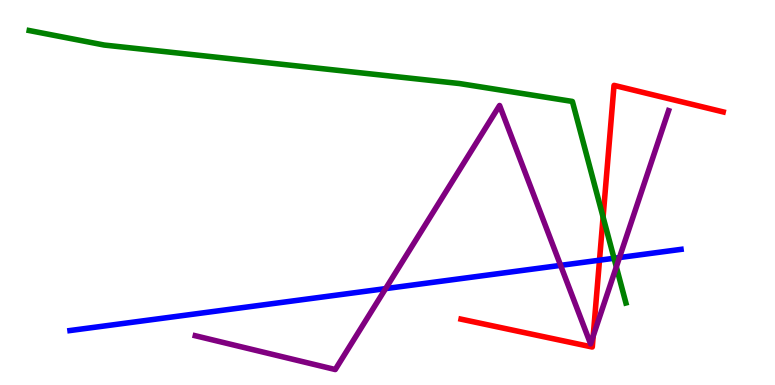[{'lines': ['blue', 'red'], 'intersections': [{'x': 7.74, 'y': 3.24}]}, {'lines': ['green', 'red'], 'intersections': [{'x': 7.78, 'y': 4.36}]}, {'lines': ['purple', 'red'], 'intersections': [{'x': 7.65, 'y': 1.27}]}, {'lines': ['blue', 'green'], 'intersections': [{'x': 7.92, 'y': 3.29}]}, {'lines': ['blue', 'purple'], 'intersections': [{'x': 4.98, 'y': 2.5}, {'x': 7.23, 'y': 3.11}, {'x': 7.99, 'y': 3.31}]}, {'lines': ['green', 'purple'], 'intersections': [{'x': 7.95, 'y': 3.07}]}]